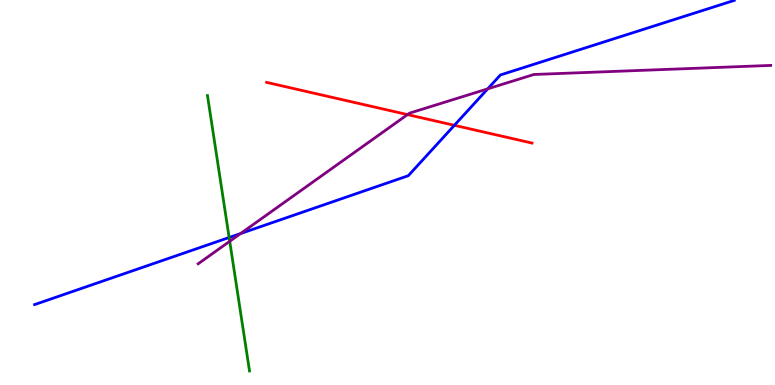[{'lines': ['blue', 'red'], 'intersections': [{'x': 5.86, 'y': 6.75}]}, {'lines': ['green', 'red'], 'intersections': []}, {'lines': ['purple', 'red'], 'intersections': [{'x': 5.26, 'y': 7.02}]}, {'lines': ['blue', 'green'], 'intersections': [{'x': 2.96, 'y': 3.83}]}, {'lines': ['blue', 'purple'], 'intersections': [{'x': 3.1, 'y': 3.93}, {'x': 6.29, 'y': 7.69}]}, {'lines': ['green', 'purple'], 'intersections': [{'x': 2.96, 'y': 3.73}]}]